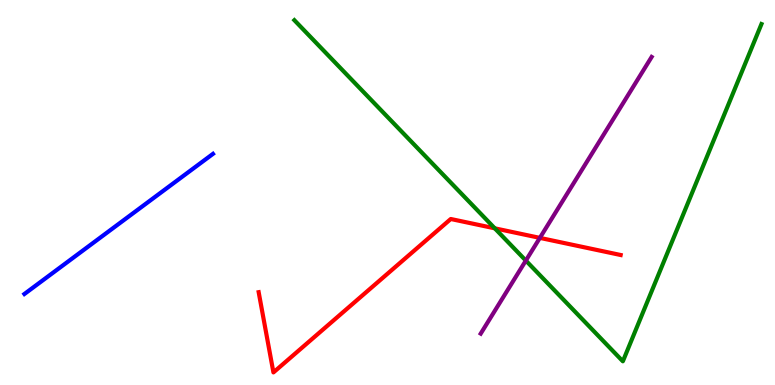[{'lines': ['blue', 'red'], 'intersections': []}, {'lines': ['green', 'red'], 'intersections': [{'x': 6.38, 'y': 4.07}]}, {'lines': ['purple', 'red'], 'intersections': [{'x': 6.97, 'y': 3.82}]}, {'lines': ['blue', 'green'], 'intersections': []}, {'lines': ['blue', 'purple'], 'intersections': []}, {'lines': ['green', 'purple'], 'intersections': [{'x': 6.79, 'y': 3.23}]}]